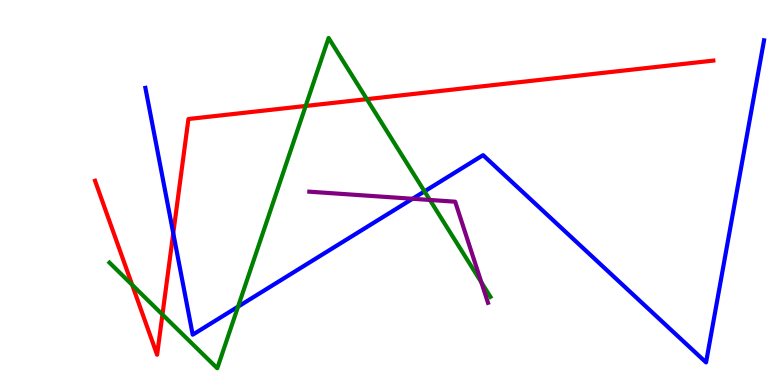[{'lines': ['blue', 'red'], 'intersections': [{'x': 2.24, 'y': 3.94}]}, {'lines': ['green', 'red'], 'intersections': [{'x': 1.71, 'y': 2.6}, {'x': 2.1, 'y': 1.83}, {'x': 3.94, 'y': 7.25}, {'x': 4.73, 'y': 7.42}]}, {'lines': ['purple', 'red'], 'intersections': []}, {'lines': ['blue', 'green'], 'intersections': [{'x': 3.07, 'y': 2.03}, {'x': 5.48, 'y': 5.03}]}, {'lines': ['blue', 'purple'], 'intersections': [{'x': 5.32, 'y': 4.84}]}, {'lines': ['green', 'purple'], 'intersections': [{'x': 5.55, 'y': 4.81}, {'x': 6.21, 'y': 2.67}]}]